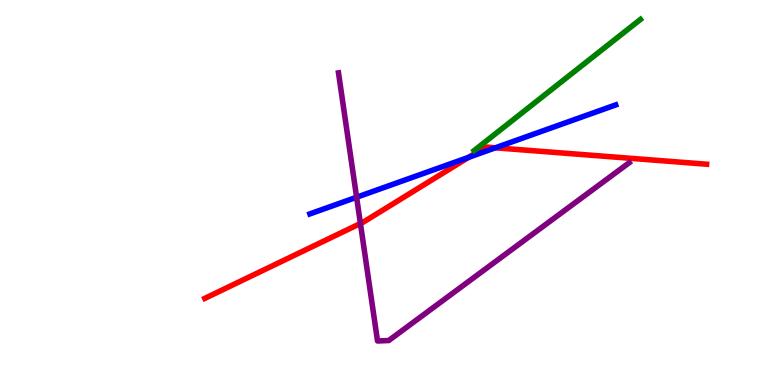[{'lines': ['blue', 'red'], 'intersections': [{'x': 6.05, 'y': 5.91}, {'x': 6.39, 'y': 6.16}]}, {'lines': ['green', 'red'], 'intersections': []}, {'lines': ['purple', 'red'], 'intersections': [{'x': 4.65, 'y': 4.2}]}, {'lines': ['blue', 'green'], 'intersections': []}, {'lines': ['blue', 'purple'], 'intersections': [{'x': 4.6, 'y': 4.88}]}, {'lines': ['green', 'purple'], 'intersections': []}]